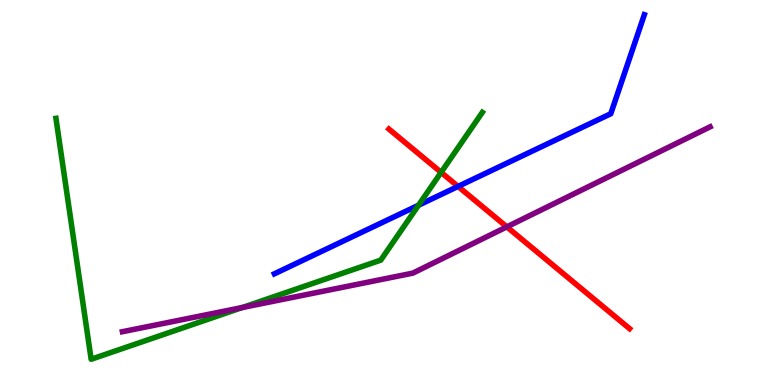[{'lines': ['blue', 'red'], 'intersections': [{'x': 5.91, 'y': 5.16}]}, {'lines': ['green', 'red'], 'intersections': [{'x': 5.69, 'y': 5.52}]}, {'lines': ['purple', 'red'], 'intersections': [{'x': 6.54, 'y': 4.11}]}, {'lines': ['blue', 'green'], 'intersections': [{'x': 5.4, 'y': 4.67}]}, {'lines': ['blue', 'purple'], 'intersections': []}, {'lines': ['green', 'purple'], 'intersections': [{'x': 3.13, 'y': 2.01}]}]